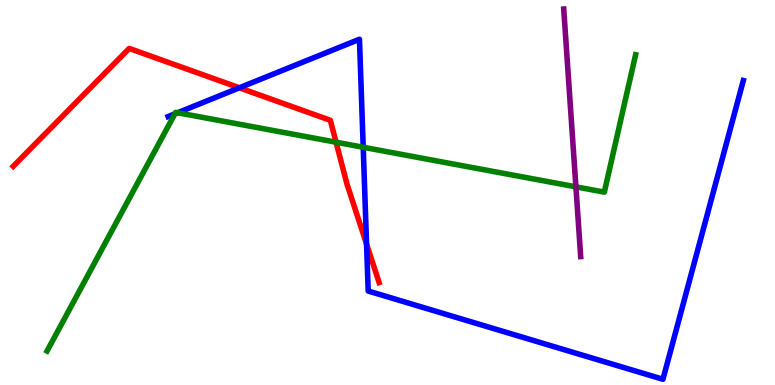[{'lines': ['blue', 'red'], 'intersections': [{'x': 3.09, 'y': 7.72}, {'x': 4.73, 'y': 3.66}]}, {'lines': ['green', 'red'], 'intersections': [{'x': 4.34, 'y': 6.31}]}, {'lines': ['purple', 'red'], 'intersections': []}, {'lines': ['blue', 'green'], 'intersections': [{'x': 2.26, 'y': 7.04}, {'x': 2.29, 'y': 7.07}, {'x': 4.69, 'y': 6.18}]}, {'lines': ['blue', 'purple'], 'intersections': []}, {'lines': ['green', 'purple'], 'intersections': [{'x': 7.43, 'y': 5.15}]}]